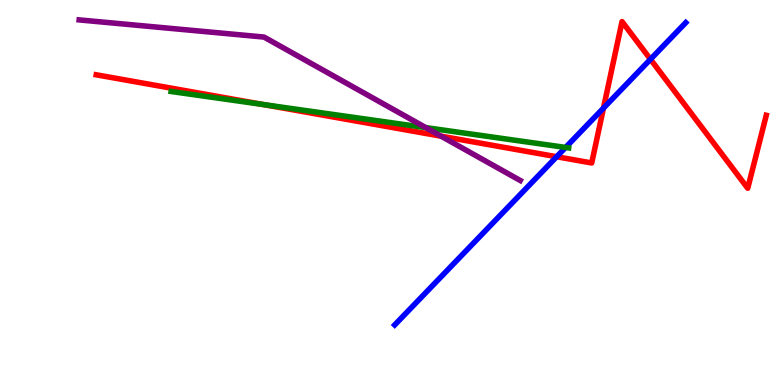[{'lines': ['blue', 'red'], 'intersections': [{'x': 7.18, 'y': 5.93}, {'x': 7.79, 'y': 7.19}, {'x': 8.39, 'y': 8.46}]}, {'lines': ['green', 'red'], 'intersections': [{'x': 3.4, 'y': 7.28}]}, {'lines': ['purple', 'red'], 'intersections': [{'x': 5.69, 'y': 6.46}]}, {'lines': ['blue', 'green'], 'intersections': [{'x': 7.3, 'y': 6.17}]}, {'lines': ['blue', 'purple'], 'intersections': []}, {'lines': ['green', 'purple'], 'intersections': [{'x': 5.49, 'y': 6.69}]}]